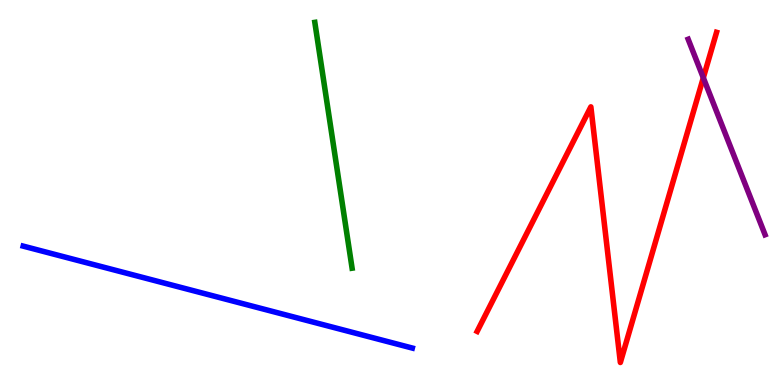[{'lines': ['blue', 'red'], 'intersections': []}, {'lines': ['green', 'red'], 'intersections': []}, {'lines': ['purple', 'red'], 'intersections': [{'x': 9.08, 'y': 7.98}]}, {'lines': ['blue', 'green'], 'intersections': []}, {'lines': ['blue', 'purple'], 'intersections': []}, {'lines': ['green', 'purple'], 'intersections': []}]